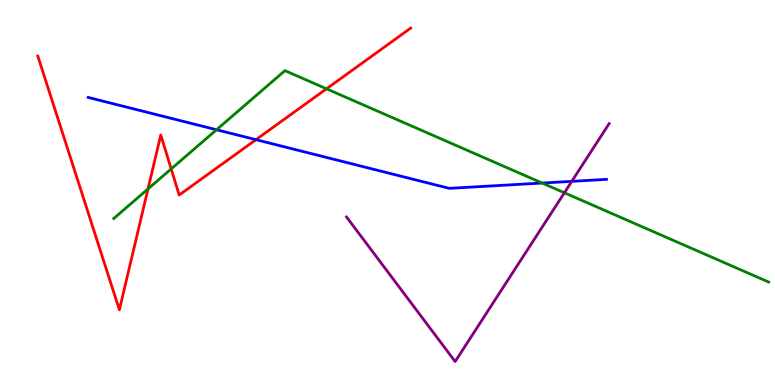[{'lines': ['blue', 'red'], 'intersections': [{'x': 3.3, 'y': 6.37}]}, {'lines': ['green', 'red'], 'intersections': [{'x': 1.91, 'y': 5.09}, {'x': 2.21, 'y': 5.61}, {'x': 4.21, 'y': 7.69}]}, {'lines': ['purple', 'red'], 'intersections': []}, {'lines': ['blue', 'green'], 'intersections': [{'x': 2.79, 'y': 6.63}, {'x': 7.0, 'y': 5.25}]}, {'lines': ['blue', 'purple'], 'intersections': [{'x': 7.38, 'y': 5.29}]}, {'lines': ['green', 'purple'], 'intersections': [{'x': 7.28, 'y': 4.99}]}]